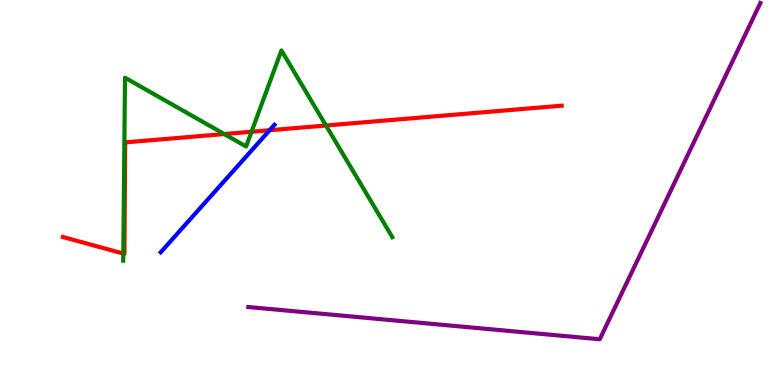[{'lines': ['blue', 'red'], 'intersections': [{'x': 3.48, 'y': 6.62}]}, {'lines': ['green', 'red'], 'intersections': [{'x': 1.59, 'y': 3.41}, {'x': 2.89, 'y': 6.52}, {'x': 3.25, 'y': 6.58}, {'x': 4.21, 'y': 6.74}]}, {'lines': ['purple', 'red'], 'intersections': []}, {'lines': ['blue', 'green'], 'intersections': []}, {'lines': ['blue', 'purple'], 'intersections': []}, {'lines': ['green', 'purple'], 'intersections': []}]